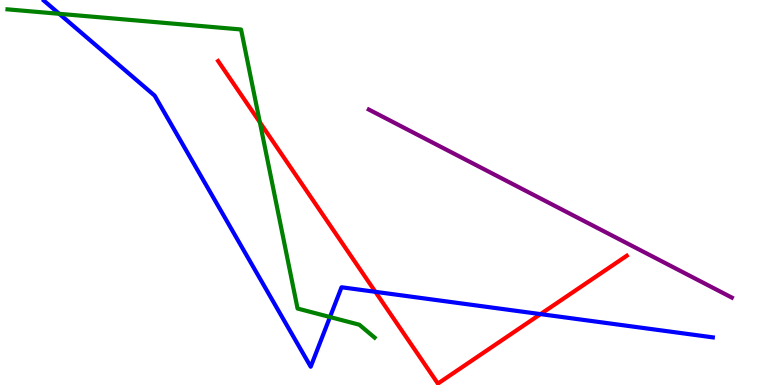[{'lines': ['blue', 'red'], 'intersections': [{'x': 4.84, 'y': 2.42}, {'x': 6.97, 'y': 1.84}]}, {'lines': ['green', 'red'], 'intersections': [{'x': 3.35, 'y': 6.82}]}, {'lines': ['purple', 'red'], 'intersections': []}, {'lines': ['blue', 'green'], 'intersections': [{'x': 0.764, 'y': 9.64}, {'x': 4.26, 'y': 1.77}]}, {'lines': ['blue', 'purple'], 'intersections': []}, {'lines': ['green', 'purple'], 'intersections': []}]